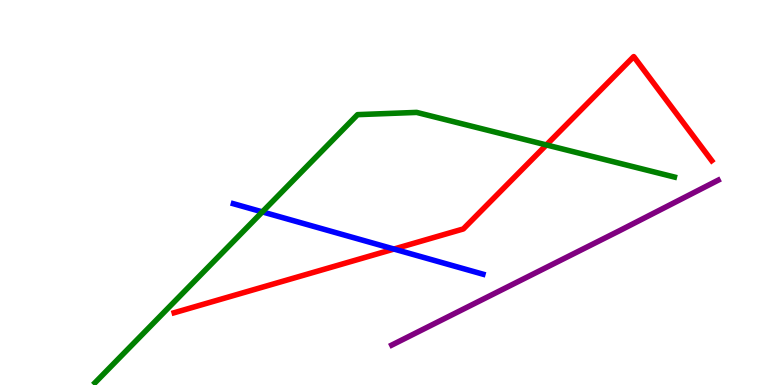[{'lines': ['blue', 'red'], 'intersections': [{'x': 5.08, 'y': 3.53}]}, {'lines': ['green', 'red'], 'intersections': [{'x': 7.05, 'y': 6.24}]}, {'lines': ['purple', 'red'], 'intersections': []}, {'lines': ['blue', 'green'], 'intersections': [{'x': 3.38, 'y': 4.5}]}, {'lines': ['blue', 'purple'], 'intersections': []}, {'lines': ['green', 'purple'], 'intersections': []}]